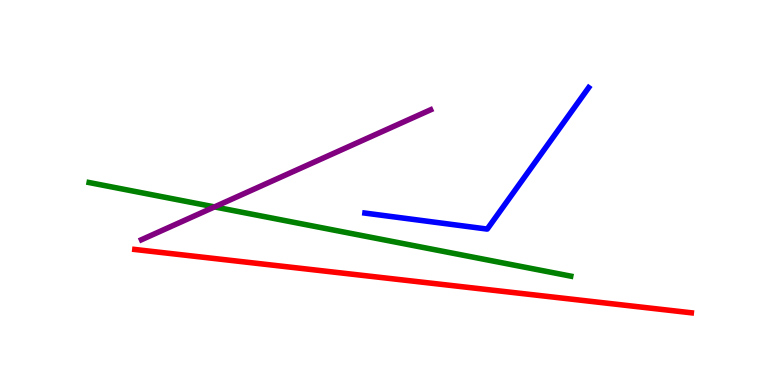[{'lines': ['blue', 'red'], 'intersections': []}, {'lines': ['green', 'red'], 'intersections': []}, {'lines': ['purple', 'red'], 'intersections': []}, {'lines': ['blue', 'green'], 'intersections': []}, {'lines': ['blue', 'purple'], 'intersections': []}, {'lines': ['green', 'purple'], 'intersections': [{'x': 2.77, 'y': 4.63}]}]